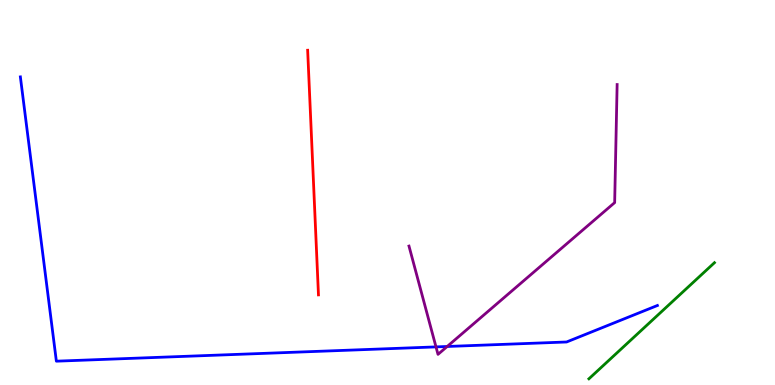[{'lines': ['blue', 'red'], 'intersections': []}, {'lines': ['green', 'red'], 'intersections': []}, {'lines': ['purple', 'red'], 'intersections': []}, {'lines': ['blue', 'green'], 'intersections': []}, {'lines': ['blue', 'purple'], 'intersections': [{'x': 5.63, 'y': 0.99}, {'x': 5.77, 'y': 1.0}]}, {'lines': ['green', 'purple'], 'intersections': []}]